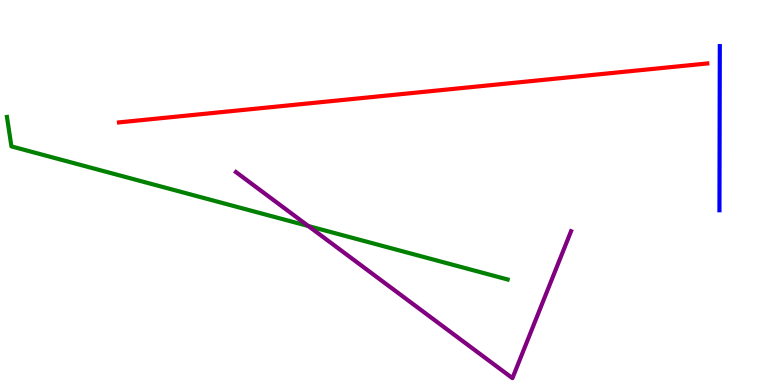[{'lines': ['blue', 'red'], 'intersections': []}, {'lines': ['green', 'red'], 'intersections': []}, {'lines': ['purple', 'red'], 'intersections': []}, {'lines': ['blue', 'green'], 'intersections': []}, {'lines': ['blue', 'purple'], 'intersections': []}, {'lines': ['green', 'purple'], 'intersections': [{'x': 3.98, 'y': 4.13}]}]